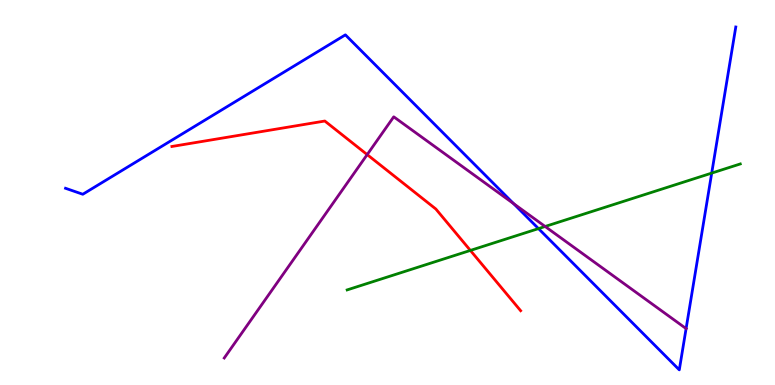[{'lines': ['blue', 'red'], 'intersections': []}, {'lines': ['green', 'red'], 'intersections': [{'x': 6.07, 'y': 3.5}]}, {'lines': ['purple', 'red'], 'intersections': [{'x': 4.74, 'y': 5.98}]}, {'lines': ['blue', 'green'], 'intersections': [{'x': 6.95, 'y': 4.06}, {'x': 9.18, 'y': 5.5}]}, {'lines': ['blue', 'purple'], 'intersections': [{'x': 6.63, 'y': 4.71}, {'x': 8.85, 'y': 1.47}]}, {'lines': ['green', 'purple'], 'intersections': [{'x': 7.03, 'y': 4.12}]}]